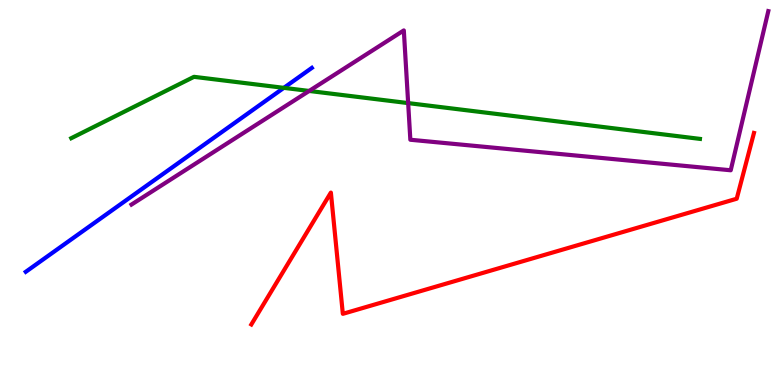[{'lines': ['blue', 'red'], 'intersections': []}, {'lines': ['green', 'red'], 'intersections': []}, {'lines': ['purple', 'red'], 'intersections': []}, {'lines': ['blue', 'green'], 'intersections': [{'x': 3.66, 'y': 7.72}]}, {'lines': ['blue', 'purple'], 'intersections': []}, {'lines': ['green', 'purple'], 'intersections': [{'x': 3.99, 'y': 7.64}, {'x': 5.27, 'y': 7.32}]}]